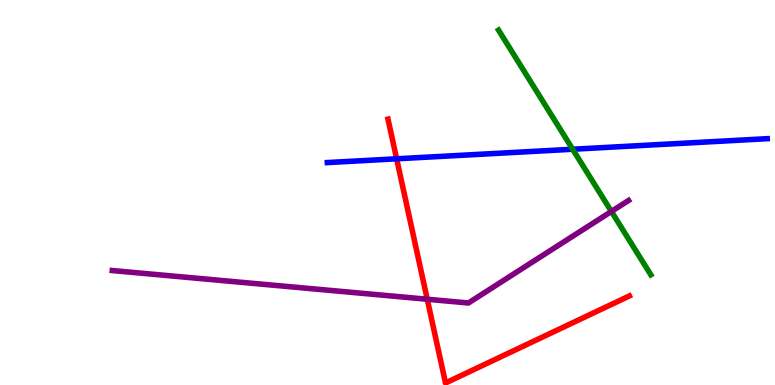[{'lines': ['blue', 'red'], 'intersections': [{'x': 5.12, 'y': 5.88}]}, {'lines': ['green', 'red'], 'intersections': []}, {'lines': ['purple', 'red'], 'intersections': [{'x': 5.51, 'y': 2.23}]}, {'lines': ['blue', 'green'], 'intersections': [{'x': 7.39, 'y': 6.12}]}, {'lines': ['blue', 'purple'], 'intersections': []}, {'lines': ['green', 'purple'], 'intersections': [{'x': 7.89, 'y': 4.51}]}]